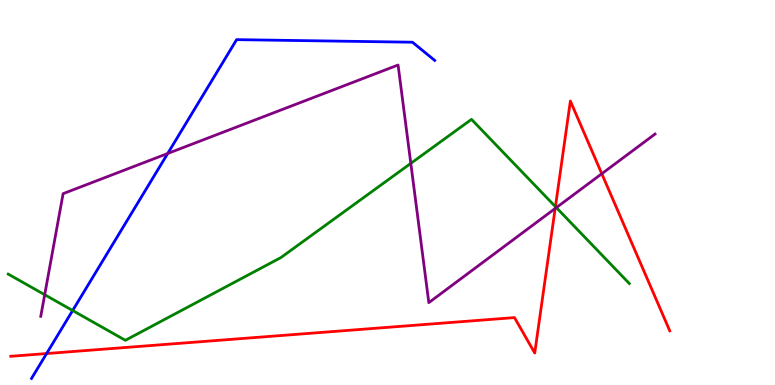[{'lines': ['blue', 'red'], 'intersections': [{'x': 0.601, 'y': 0.817}]}, {'lines': ['green', 'red'], 'intersections': [{'x': 7.17, 'y': 4.63}]}, {'lines': ['purple', 'red'], 'intersections': [{'x': 7.16, 'y': 4.58}, {'x': 7.77, 'y': 5.49}]}, {'lines': ['blue', 'green'], 'intersections': [{'x': 0.937, 'y': 1.93}]}, {'lines': ['blue', 'purple'], 'intersections': [{'x': 2.16, 'y': 6.01}]}, {'lines': ['green', 'purple'], 'intersections': [{'x': 0.577, 'y': 2.34}, {'x': 5.3, 'y': 5.76}, {'x': 7.18, 'y': 4.61}]}]